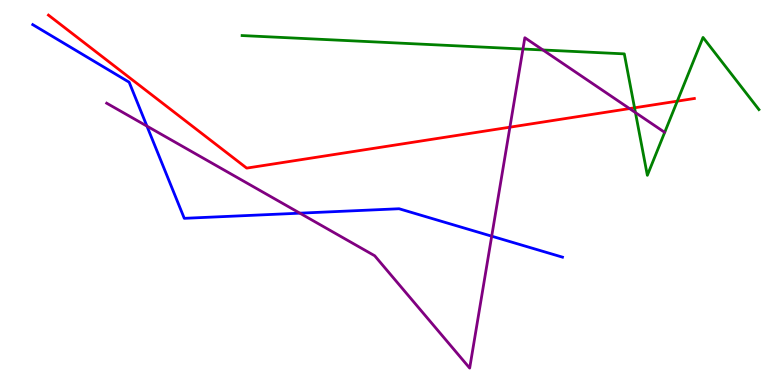[{'lines': ['blue', 'red'], 'intersections': []}, {'lines': ['green', 'red'], 'intersections': [{'x': 8.19, 'y': 7.2}, {'x': 8.74, 'y': 7.37}]}, {'lines': ['purple', 'red'], 'intersections': [{'x': 6.58, 'y': 6.7}, {'x': 8.12, 'y': 7.18}]}, {'lines': ['blue', 'green'], 'intersections': []}, {'lines': ['blue', 'purple'], 'intersections': [{'x': 1.9, 'y': 6.72}, {'x': 3.87, 'y': 4.46}, {'x': 6.34, 'y': 3.87}]}, {'lines': ['green', 'purple'], 'intersections': [{'x': 6.75, 'y': 8.73}, {'x': 7.01, 'y': 8.7}, {'x': 8.2, 'y': 7.08}]}]